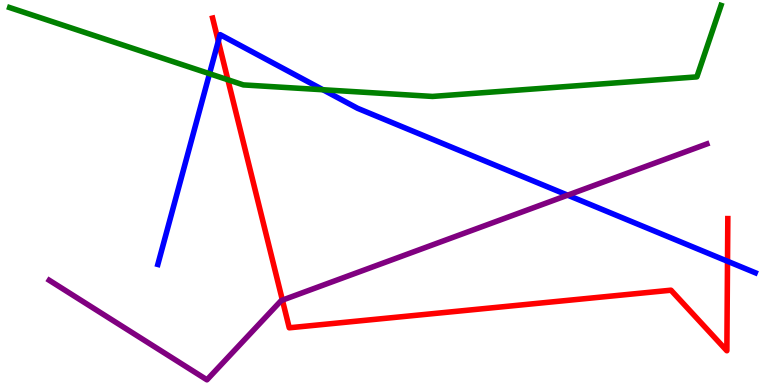[{'lines': ['blue', 'red'], 'intersections': [{'x': 2.82, 'y': 8.93}, {'x': 9.39, 'y': 3.21}]}, {'lines': ['green', 'red'], 'intersections': [{'x': 2.94, 'y': 7.93}]}, {'lines': ['purple', 'red'], 'intersections': [{'x': 3.64, 'y': 2.2}]}, {'lines': ['blue', 'green'], 'intersections': [{'x': 2.7, 'y': 8.09}, {'x': 4.17, 'y': 7.67}]}, {'lines': ['blue', 'purple'], 'intersections': [{'x': 7.32, 'y': 4.93}]}, {'lines': ['green', 'purple'], 'intersections': []}]